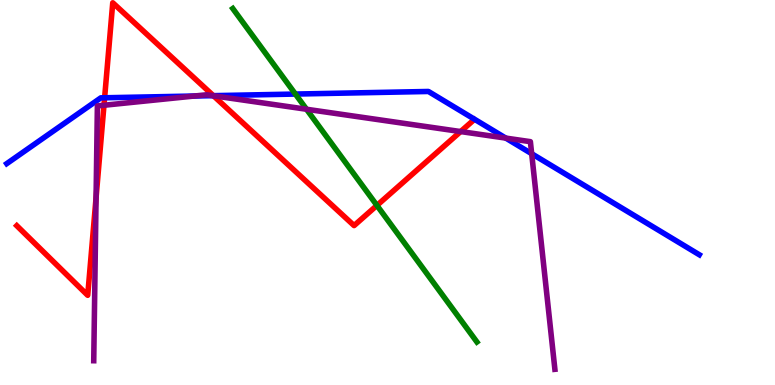[{'lines': ['blue', 'red'], 'intersections': [{'x': 1.35, 'y': 7.46}, {'x': 2.75, 'y': 7.52}]}, {'lines': ['green', 'red'], 'intersections': [{'x': 4.86, 'y': 4.66}]}, {'lines': ['purple', 'red'], 'intersections': [{'x': 1.24, 'y': 4.87}, {'x': 1.34, 'y': 7.27}, {'x': 2.75, 'y': 7.51}, {'x': 5.94, 'y': 6.58}]}, {'lines': ['blue', 'green'], 'intersections': [{'x': 3.81, 'y': 7.56}]}, {'lines': ['blue', 'purple'], 'intersections': [{'x': 2.51, 'y': 7.51}, {'x': 2.74, 'y': 7.52}, {'x': 6.53, 'y': 6.41}, {'x': 6.86, 'y': 6.01}]}, {'lines': ['green', 'purple'], 'intersections': [{'x': 3.96, 'y': 7.16}]}]